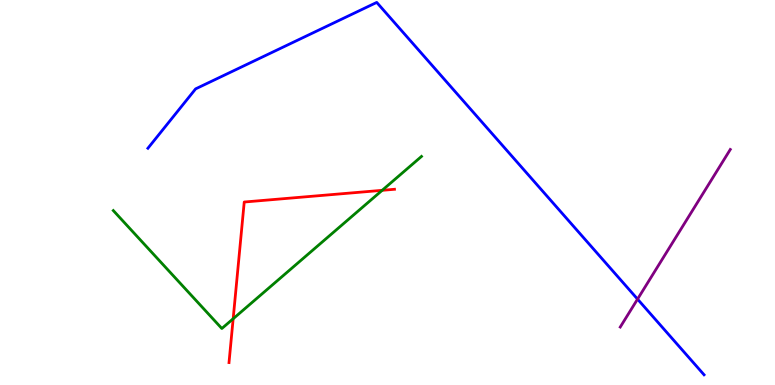[{'lines': ['blue', 'red'], 'intersections': []}, {'lines': ['green', 'red'], 'intersections': [{'x': 3.01, 'y': 1.72}, {'x': 4.93, 'y': 5.06}]}, {'lines': ['purple', 'red'], 'intersections': []}, {'lines': ['blue', 'green'], 'intersections': []}, {'lines': ['blue', 'purple'], 'intersections': [{'x': 8.23, 'y': 2.23}]}, {'lines': ['green', 'purple'], 'intersections': []}]